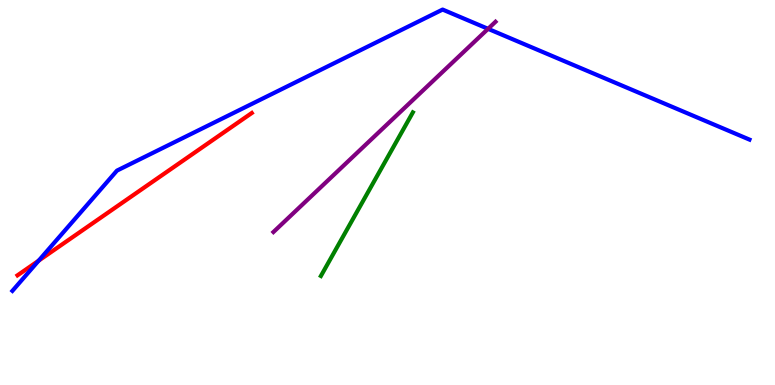[{'lines': ['blue', 'red'], 'intersections': [{'x': 0.499, 'y': 3.23}]}, {'lines': ['green', 'red'], 'intersections': []}, {'lines': ['purple', 'red'], 'intersections': []}, {'lines': ['blue', 'green'], 'intersections': []}, {'lines': ['blue', 'purple'], 'intersections': [{'x': 6.3, 'y': 9.25}]}, {'lines': ['green', 'purple'], 'intersections': []}]